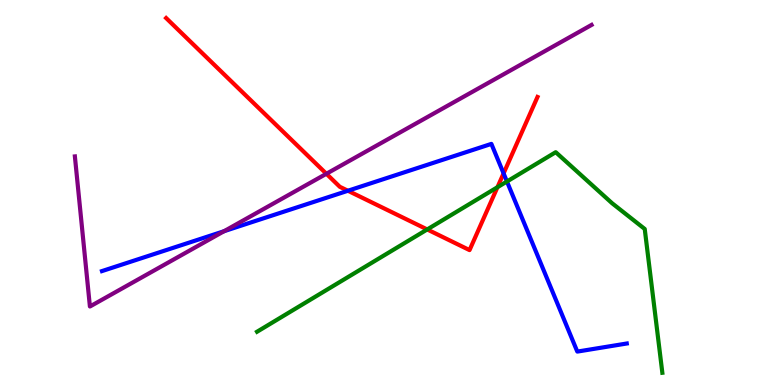[{'lines': ['blue', 'red'], 'intersections': [{'x': 4.49, 'y': 5.05}, {'x': 6.5, 'y': 5.5}]}, {'lines': ['green', 'red'], 'intersections': [{'x': 5.51, 'y': 4.04}, {'x': 6.42, 'y': 5.14}]}, {'lines': ['purple', 'red'], 'intersections': [{'x': 4.21, 'y': 5.49}]}, {'lines': ['blue', 'green'], 'intersections': [{'x': 6.54, 'y': 5.29}]}, {'lines': ['blue', 'purple'], 'intersections': [{'x': 2.89, 'y': 3.99}]}, {'lines': ['green', 'purple'], 'intersections': []}]